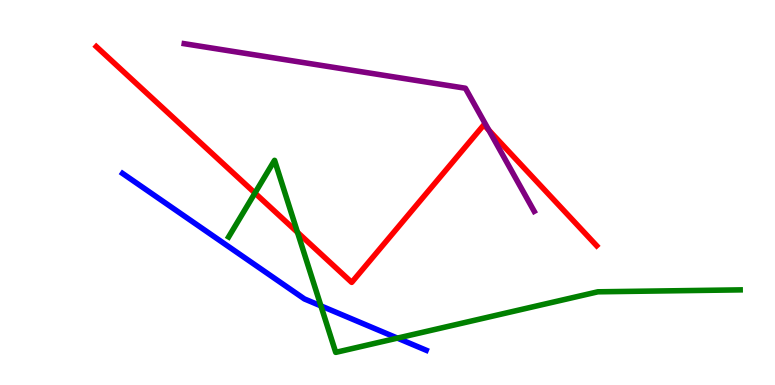[{'lines': ['blue', 'red'], 'intersections': []}, {'lines': ['green', 'red'], 'intersections': [{'x': 3.29, 'y': 4.99}, {'x': 3.84, 'y': 3.97}]}, {'lines': ['purple', 'red'], 'intersections': [{'x': 6.31, 'y': 6.62}]}, {'lines': ['blue', 'green'], 'intersections': [{'x': 4.14, 'y': 2.05}, {'x': 5.13, 'y': 1.22}]}, {'lines': ['blue', 'purple'], 'intersections': []}, {'lines': ['green', 'purple'], 'intersections': []}]